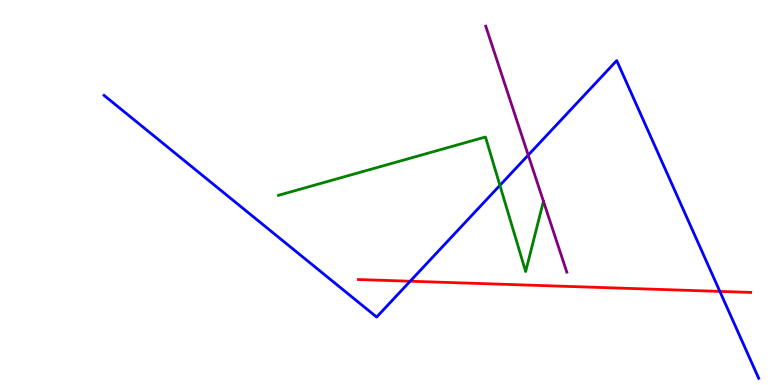[{'lines': ['blue', 'red'], 'intersections': [{'x': 5.29, 'y': 2.7}, {'x': 9.29, 'y': 2.43}]}, {'lines': ['green', 'red'], 'intersections': []}, {'lines': ['purple', 'red'], 'intersections': []}, {'lines': ['blue', 'green'], 'intersections': [{'x': 6.45, 'y': 5.19}]}, {'lines': ['blue', 'purple'], 'intersections': [{'x': 6.82, 'y': 5.97}]}, {'lines': ['green', 'purple'], 'intersections': [{'x': 7.01, 'y': 4.77}]}]